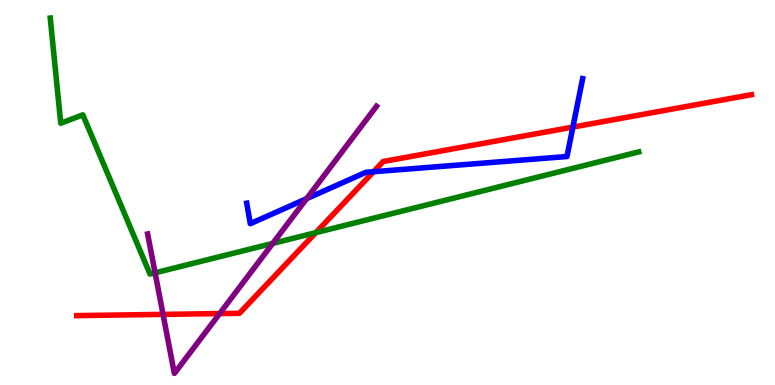[{'lines': ['blue', 'red'], 'intersections': [{'x': 4.82, 'y': 5.54}, {'x': 7.39, 'y': 6.7}]}, {'lines': ['green', 'red'], 'intersections': [{'x': 4.08, 'y': 3.96}]}, {'lines': ['purple', 'red'], 'intersections': [{'x': 2.1, 'y': 1.83}, {'x': 2.83, 'y': 1.86}]}, {'lines': ['blue', 'green'], 'intersections': []}, {'lines': ['blue', 'purple'], 'intersections': [{'x': 3.96, 'y': 4.84}]}, {'lines': ['green', 'purple'], 'intersections': [{'x': 2.0, 'y': 2.91}, {'x': 3.52, 'y': 3.68}]}]